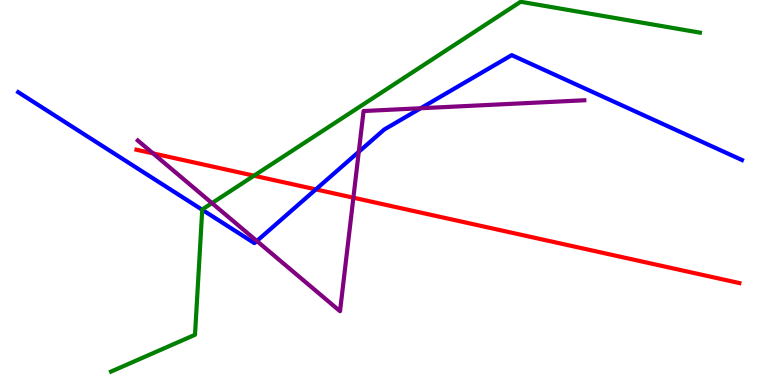[{'lines': ['blue', 'red'], 'intersections': [{'x': 4.08, 'y': 5.08}]}, {'lines': ['green', 'red'], 'intersections': [{'x': 3.28, 'y': 5.44}]}, {'lines': ['purple', 'red'], 'intersections': [{'x': 1.97, 'y': 6.02}, {'x': 4.56, 'y': 4.87}]}, {'lines': ['blue', 'green'], 'intersections': [{'x': 2.61, 'y': 4.55}]}, {'lines': ['blue', 'purple'], 'intersections': [{'x': 3.31, 'y': 3.74}, {'x': 4.63, 'y': 6.06}, {'x': 5.43, 'y': 7.19}]}, {'lines': ['green', 'purple'], 'intersections': [{'x': 2.74, 'y': 4.72}]}]